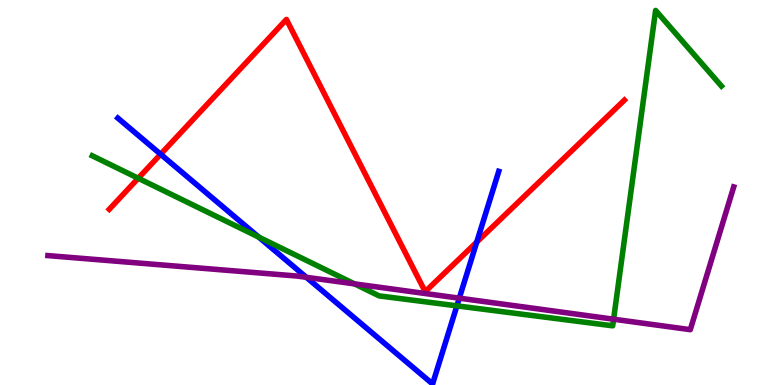[{'lines': ['blue', 'red'], 'intersections': [{'x': 2.07, 'y': 5.99}, {'x': 6.15, 'y': 3.71}]}, {'lines': ['green', 'red'], 'intersections': [{'x': 1.78, 'y': 5.37}]}, {'lines': ['purple', 'red'], 'intersections': []}, {'lines': ['blue', 'green'], 'intersections': [{'x': 3.34, 'y': 3.84}, {'x': 5.9, 'y': 2.06}]}, {'lines': ['blue', 'purple'], 'intersections': [{'x': 3.95, 'y': 2.8}, {'x': 5.93, 'y': 2.26}]}, {'lines': ['green', 'purple'], 'intersections': [{'x': 4.57, 'y': 2.63}, {'x': 7.92, 'y': 1.71}]}]